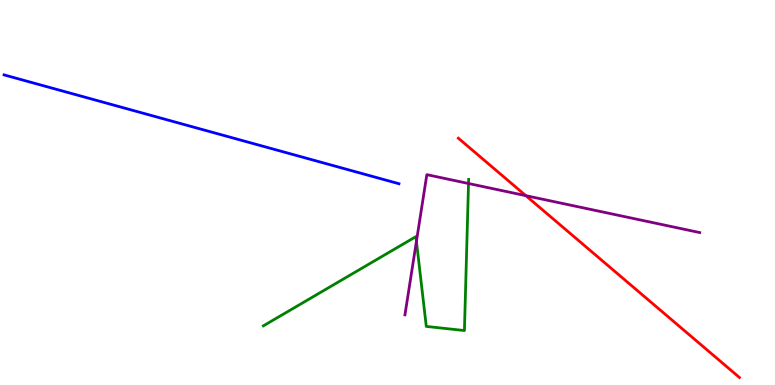[{'lines': ['blue', 'red'], 'intersections': []}, {'lines': ['green', 'red'], 'intersections': []}, {'lines': ['purple', 'red'], 'intersections': [{'x': 6.79, 'y': 4.92}]}, {'lines': ['blue', 'green'], 'intersections': []}, {'lines': ['blue', 'purple'], 'intersections': []}, {'lines': ['green', 'purple'], 'intersections': [{'x': 5.37, 'y': 3.73}, {'x': 6.05, 'y': 5.23}]}]